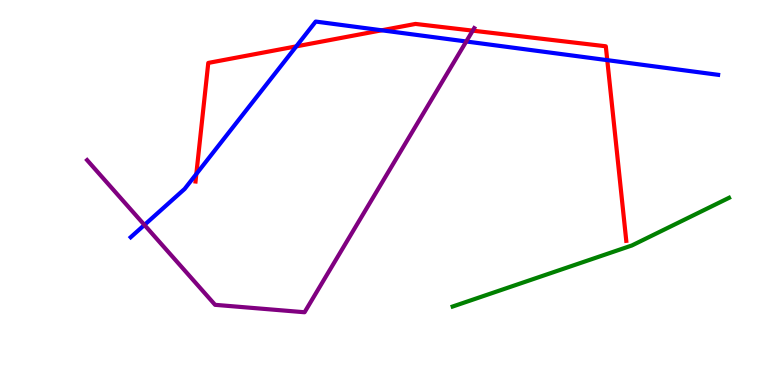[{'lines': ['blue', 'red'], 'intersections': [{'x': 2.53, 'y': 5.48}, {'x': 3.82, 'y': 8.8}, {'x': 4.92, 'y': 9.21}, {'x': 7.84, 'y': 8.44}]}, {'lines': ['green', 'red'], 'intersections': []}, {'lines': ['purple', 'red'], 'intersections': [{'x': 6.1, 'y': 9.2}]}, {'lines': ['blue', 'green'], 'intersections': []}, {'lines': ['blue', 'purple'], 'intersections': [{'x': 1.86, 'y': 4.16}, {'x': 6.02, 'y': 8.92}]}, {'lines': ['green', 'purple'], 'intersections': []}]